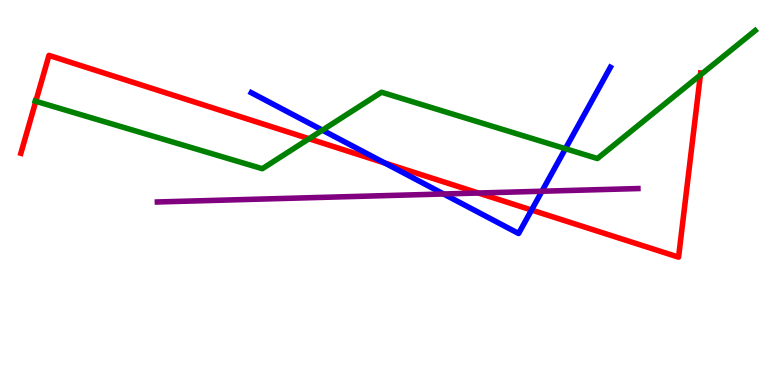[{'lines': ['blue', 'red'], 'intersections': [{'x': 4.96, 'y': 5.77}, {'x': 6.86, 'y': 4.54}]}, {'lines': ['green', 'red'], 'intersections': [{'x': 0.462, 'y': 7.37}, {'x': 3.99, 'y': 6.4}, {'x': 9.04, 'y': 8.05}]}, {'lines': ['purple', 'red'], 'intersections': [{'x': 6.17, 'y': 4.99}]}, {'lines': ['blue', 'green'], 'intersections': [{'x': 4.16, 'y': 6.62}, {'x': 7.3, 'y': 6.14}]}, {'lines': ['blue', 'purple'], 'intersections': [{'x': 5.72, 'y': 4.96}, {'x': 6.99, 'y': 5.03}]}, {'lines': ['green', 'purple'], 'intersections': []}]